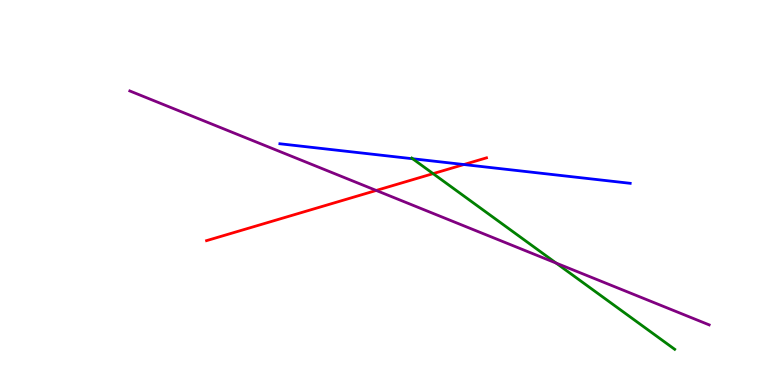[{'lines': ['blue', 'red'], 'intersections': [{'x': 5.99, 'y': 5.73}]}, {'lines': ['green', 'red'], 'intersections': [{'x': 5.59, 'y': 5.49}]}, {'lines': ['purple', 'red'], 'intersections': [{'x': 4.85, 'y': 5.05}]}, {'lines': ['blue', 'green'], 'intersections': [{'x': 5.32, 'y': 5.88}]}, {'lines': ['blue', 'purple'], 'intersections': []}, {'lines': ['green', 'purple'], 'intersections': [{'x': 7.18, 'y': 3.17}]}]